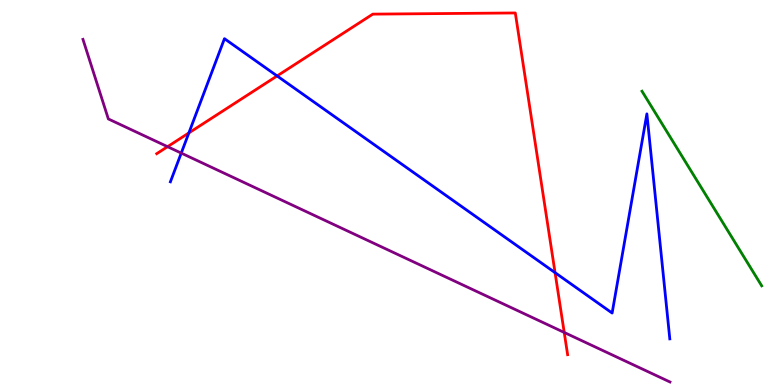[{'lines': ['blue', 'red'], 'intersections': [{'x': 2.44, 'y': 6.55}, {'x': 3.58, 'y': 8.03}, {'x': 7.16, 'y': 2.92}]}, {'lines': ['green', 'red'], 'intersections': []}, {'lines': ['purple', 'red'], 'intersections': [{'x': 2.16, 'y': 6.19}, {'x': 7.28, 'y': 1.37}]}, {'lines': ['blue', 'green'], 'intersections': []}, {'lines': ['blue', 'purple'], 'intersections': [{'x': 2.34, 'y': 6.02}]}, {'lines': ['green', 'purple'], 'intersections': []}]